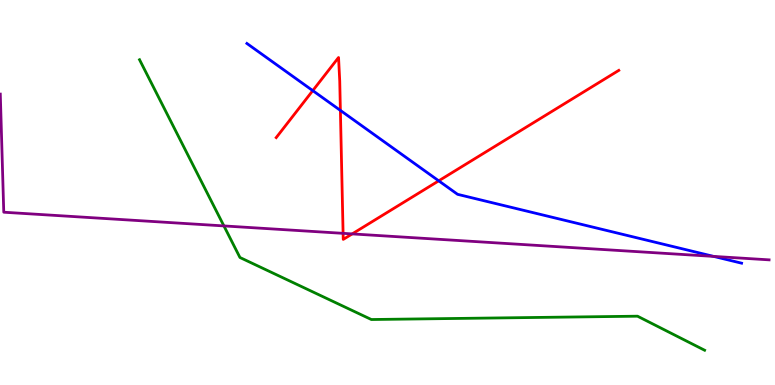[{'lines': ['blue', 'red'], 'intersections': [{'x': 4.04, 'y': 7.65}, {'x': 4.39, 'y': 7.13}, {'x': 5.66, 'y': 5.3}]}, {'lines': ['green', 'red'], 'intersections': []}, {'lines': ['purple', 'red'], 'intersections': [{'x': 4.43, 'y': 3.94}, {'x': 4.54, 'y': 3.92}]}, {'lines': ['blue', 'green'], 'intersections': []}, {'lines': ['blue', 'purple'], 'intersections': [{'x': 9.21, 'y': 3.34}]}, {'lines': ['green', 'purple'], 'intersections': [{'x': 2.89, 'y': 4.13}]}]